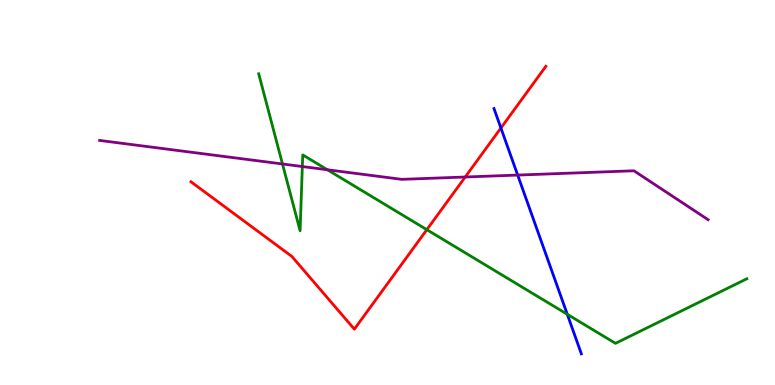[{'lines': ['blue', 'red'], 'intersections': [{'x': 6.46, 'y': 6.68}]}, {'lines': ['green', 'red'], 'intersections': [{'x': 5.51, 'y': 4.03}]}, {'lines': ['purple', 'red'], 'intersections': [{'x': 6.0, 'y': 5.4}]}, {'lines': ['blue', 'green'], 'intersections': [{'x': 7.32, 'y': 1.84}]}, {'lines': ['blue', 'purple'], 'intersections': [{'x': 6.68, 'y': 5.45}]}, {'lines': ['green', 'purple'], 'intersections': [{'x': 3.64, 'y': 5.74}, {'x': 3.9, 'y': 5.67}, {'x': 4.22, 'y': 5.59}]}]